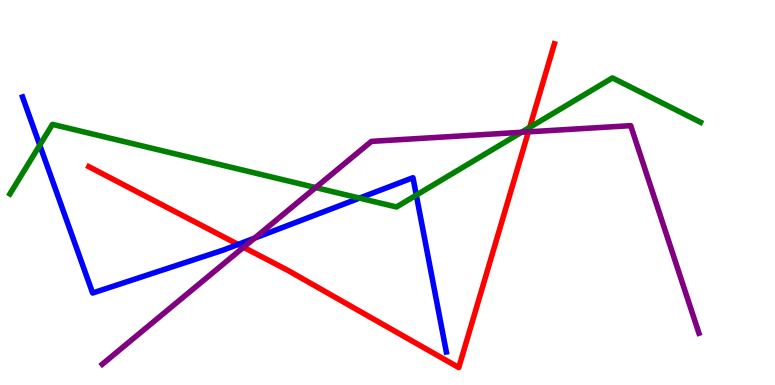[{'lines': ['blue', 'red'], 'intersections': [{'x': 3.07, 'y': 3.65}]}, {'lines': ['green', 'red'], 'intersections': [{'x': 6.83, 'y': 6.69}]}, {'lines': ['purple', 'red'], 'intersections': [{'x': 3.14, 'y': 3.58}, {'x': 6.82, 'y': 6.58}]}, {'lines': ['blue', 'green'], 'intersections': [{'x': 0.513, 'y': 6.23}, {'x': 4.64, 'y': 4.85}, {'x': 5.37, 'y': 4.93}]}, {'lines': ['blue', 'purple'], 'intersections': [{'x': 3.28, 'y': 3.81}]}, {'lines': ['green', 'purple'], 'intersections': [{'x': 4.07, 'y': 5.13}, {'x': 6.73, 'y': 6.56}]}]